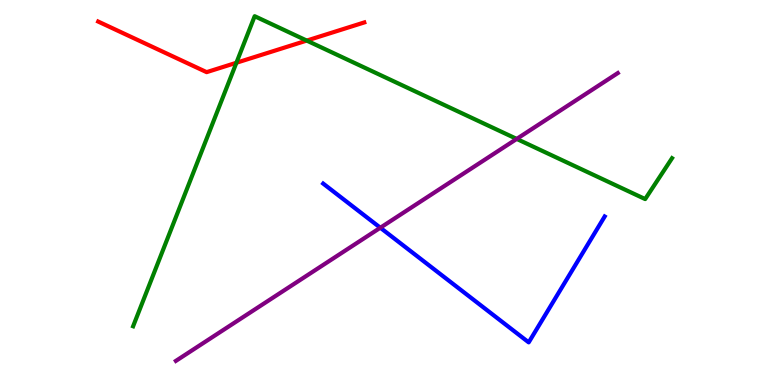[{'lines': ['blue', 'red'], 'intersections': []}, {'lines': ['green', 'red'], 'intersections': [{'x': 3.05, 'y': 8.37}, {'x': 3.96, 'y': 8.95}]}, {'lines': ['purple', 'red'], 'intersections': []}, {'lines': ['blue', 'green'], 'intersections': []}, {'lines': ['blue', 'purple'], 'intersections': [{'x': 4.91, 'y': 4.08}]}, {'lines': ['green', 'purple'], 'intersections': [{'x': 6.67, 'y': 6.39}]}]